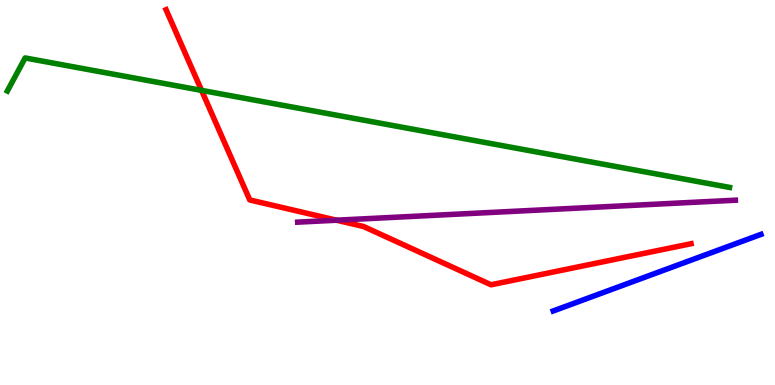[{'lines': ['blue', 'red'], 'intersections': []}, {'lines': ['green', 'red'], 'intersections': [{'x': 2.6, 'y': 7.65}]}, {'lines': ['purple', 'red'], 'intersections': [{'x': 4.34, 'y': 4.28}]}, {'lines': ['blue', 'green'], 'intersections': []}, {'lines': ['blue', 'purple'], 'intersections': []}, {'lines': ['green', 'purple'], 'intersections': []}]